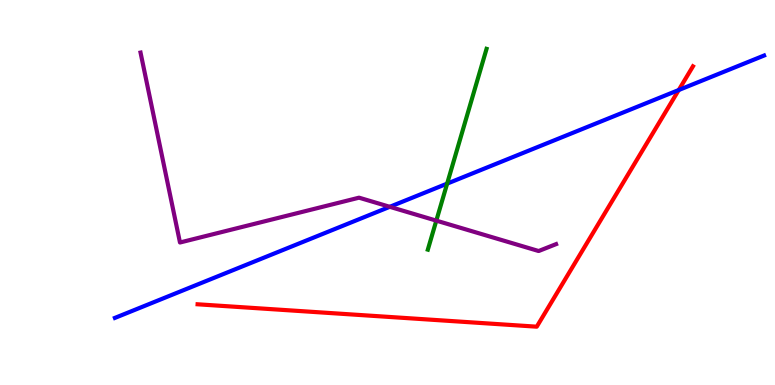[{'lines': ['blue', 'red'], 'intersections': [{'x': 8.76, 'y': 7.66}]}, {'lines': ['green', 'red'], 'intersections': []}, {'lines': ['purple', 'red'], 'intersections': []}, {'lines': ['blue', 'green'], 'intersections': [{'x': 5.77, 'y': 5.23}]}, {'lines': ['blue', 'purple'], 'intersections': [{'x': 5.03, 'y': 4.63}]}, {'lines': ['green', 'purple'], 'intersections': [{'x': 5.63, 'y': 4.27}]}]